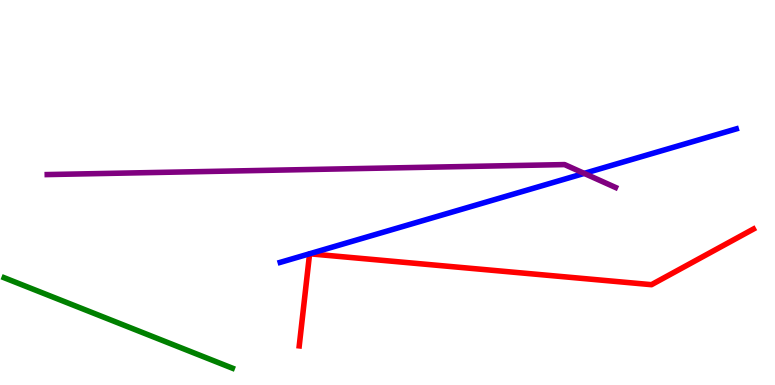[{'lines': ['blue', 'red'], 'intersections': [{'x': 3.99, 'y': 3.41}, {'x': 3.99, 'y': 3.41}]}, {'lines': ['green', 'red'], 'intersections': []}, {'lines': ['purple', 'red'], 'intersections': []}, {'lines': ['blue', 'green'], 'intersections': []}, {'lines': ['blue', 'purple'], 'intersections': [{'x': 7.54, 'y': 5.5}]}, {'lines': ['green', 'purple'], 'intersections': []}]